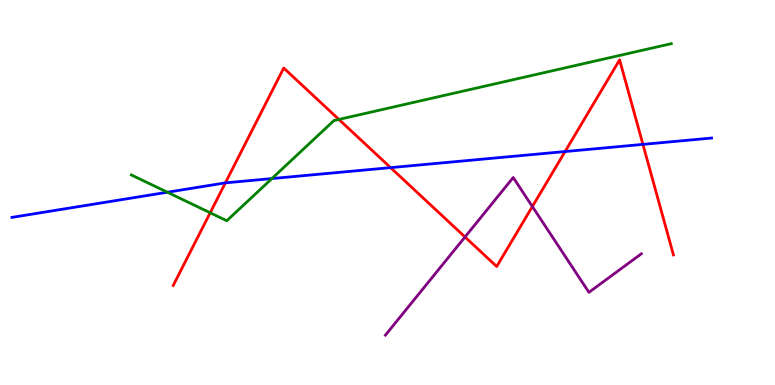[{'lines': ['blue', 'red'], 'intersections': [{'x': 2.91, 'y': 5.25}, {'x': 5.04, 'y': 5.65}, {'x': 7.29, 'y': 6.06}, {'x': 8.3, 'y': 6.25}]}, {'lines': ['green', 'red'], 'intersections': [{'x': 2.71, 'y': 4.47}, {'x': 4.37, 'y': 6.9}]}, {'lines': ['purple', 'red'], 'intersections': [{'x': 6.0, 'y': 3.84}, {'x': 6.87, 'y': 4.64}]}, {'lines': ['blue', 'green'], 'intersections': [{'x': 2.16, 'y': 5.01}, {'x': 3.51, 'y': 5.36}]}, {'lines': ['blue', 'purple'], 'intersections': []}, {'lines': ['green', 'purple'], 'intersections': []}]